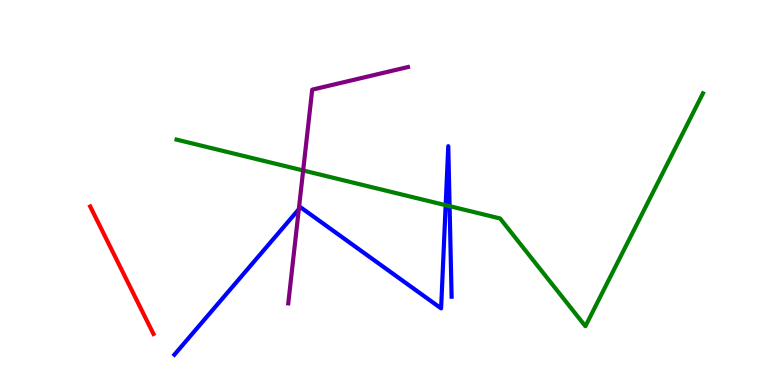[{'lines': ['blue', 'red'], 'intersections': []}, {'lines': ['green', 'red'], 'intersections': []}, {'lines': ['purple', 'red'], 'intersections': []}, {'lines': ['blue', 'green'], 'intersections': [{'x': 5.75, 'y': 4.67}, {'x': 5.8, 'y': 4.65}]}, {'lines': ['blue', 'purple'], 'intersections': [{'x': 3.86, 'y': 4.56}]}, {'lines': ['green', 'purple'], 'intersections': [{'x': 3.91, 'y': 5.57}]}]